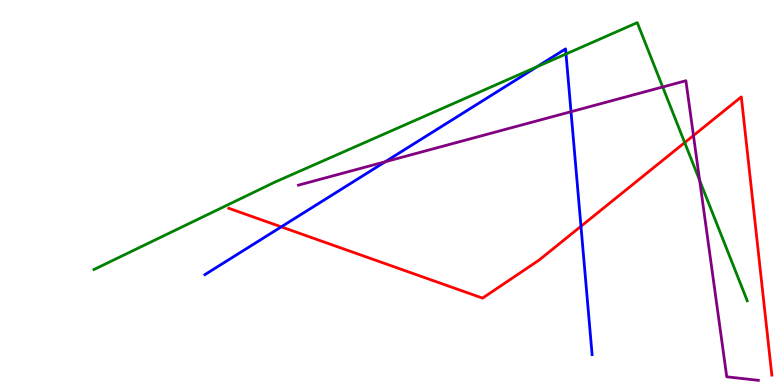[{'lines': ['blue', 'red'], 'intersections': [{'x': 3.63, 'y': 4.11}, {'x': 7.5, 'y': 4.12}]}, {'lines': ['green', 'red'], 'intersections': [{'x': 8.83, 'y': 6.3}]}, {'lines': ['purple', 'red'], 'intersections': [{'x': 8.95, 'y': 6.48}]}, {'lines': ['blue', 'green'], 'intersections': [{'x': 6.93, 'y': 8.27}, {'x': 7.3, 'y': 8.6}]}, {'lines': ['blue', 'purple'], 'intersections': [{'x': 4.97, 'y': 5.8}, {'x': 7.37, 'y': 7.1}]}, {'lines': ['green', 'purple'], 'intersections': [{'x': 8.55, 'y': 7.74}, {'x': 9.03, 'y': 5.31}]}]